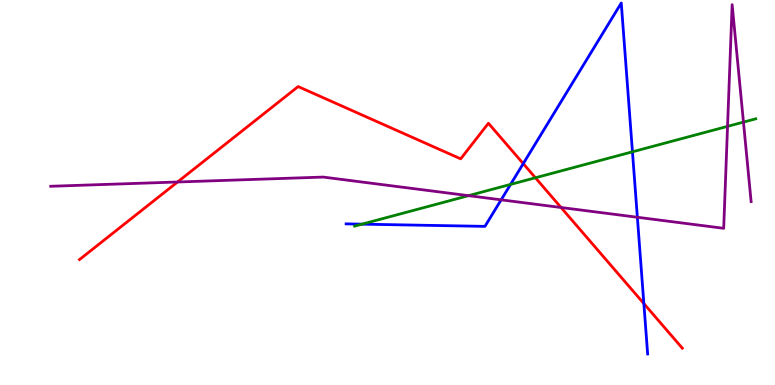[{'lines': ['blue', 'red'], 'intersections': [{'x': 6.75, 'y': 5.75}, {'x': 8.31, 'y': 2.11}]}, {'lines': ['green', 'red'], 'intersections': [{'x': 6.91, 'y': 5.38}]}, {'lines': ['purple', 'red'], 'intersections': [{'x': 2.29, 'y': 5.27}, {'x': 7.24, 'y': 4.61}]}, {'lines': ['blue', 'green'], 'intersections': [{'x': 4.67, 'y': 4.18}, {'x': 6.59, 'y': 5.21}, {'x': 8.16, 'y': 6.06}]}, {'lines': ['blue', 'purple'], 'intersections': [{'x': 6.47, 'y': 4.81}, {'x': 8.22, 'y': 4.36}]}, {'lines': ['green', 'purple'], 'intersections': [{'x': 6.05, 'y': 4.92}, {'x': 9.39, 'y': 6.72}, {'x': 9.59, 'y': 6.83}]}]